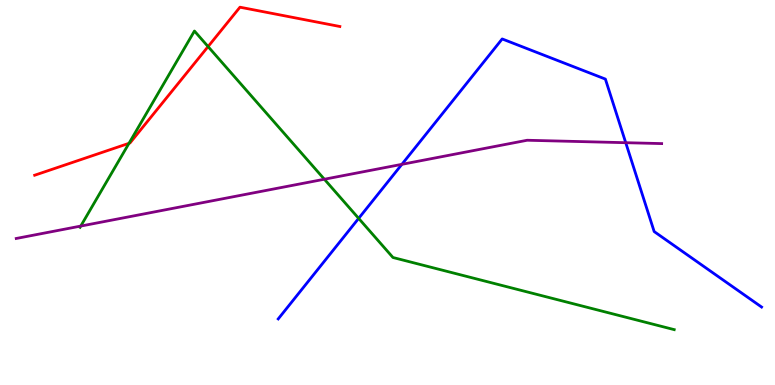[{'lines': ['blue', 'red'], 'intersections': []}, {'lines': ['green', 'red'], 'intersections': [{'x': 1.66, 'y': 6.28}, {'x': 2.68, 'y': 8.79}]}, {'lines': ['purple', 'red'], 'intersections': []}, {'lines': ['blue', 'green'], 'intersections': [{'x': 4.63, 'y': 4.33}]}, {'lines': ['blue', 'purple'], 'intersections': [{'x': 5.19, 'y': 5.73}, {'x': 8.07, 'y': 6.29}]}, {'lines': ['green', 'purple'], 'intersections': [{'x': 1.04, 'y': 4.13}, {'x': 4.19, 'y': 5.34}]}]